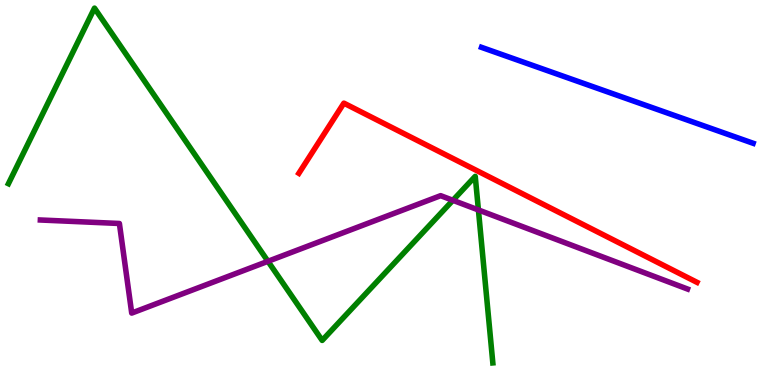[{'lines': ['blue', 'red'], 'intersections': []}, {'lines': ['green', 'red'], 'intersections': []}, {'lines': ['purple', 'red'], 'intersections': []}, {'lines': ['blue', 'green'], 'intersections': []}, {'lines': ['blue', 'purple'], 'intersections': []}, {'lines': ['green', 'purple'], 'intersections': [{'x': 3.46, 'y': 3.21}, {'x': 5.84, 'y': 4.8}, {'x': 6.17, 'y': 4.55}]}]